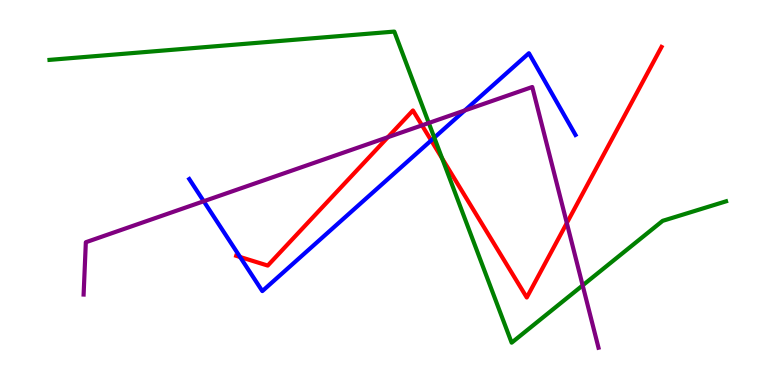[{'lines': ['blue', 'red'], 'intersections': [{'x': 3.1, 'y': 3.32}, {'x': 5.56, 'y': 6.35}]}, {'lines': ['green', 'red'], 'intersections': [{'x': 5.71, 'y': 5.88}]}, {'lines': ['purple', 'red'], 'intersections': [{'x': 5.01, 'y': 6.44}, {'x': 5.45, 'y': 6.74}, {'x': 7.31, 'y': 4.21}]}, {'lines': ['blue', 'green'], 'intersections': [{'x': 5.6, 'y': 6.43}]}, {'lines': ['blue', 'purple'], 'intersections': [{'x': 2.63, 'y': 4.77}, {'x': 6.0, 'y': 7.13}]}, {'lines': ['green', 'purple'], 'intersections': [{'x': 5.53, 'y': 6.81}, {'x': 7.52, 'y': 2.59}]}]